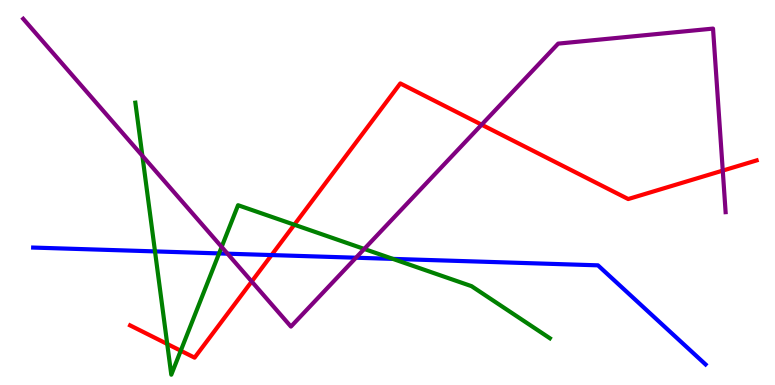[{'lines': ['blue', 'red'], 'intersections': [{'x': 3.5, 'y': 3.37}]}, {'lines': ['green', 'red'], 'intersections': [{'x': 2.16, 'y': 1.07}, {'x': 2.33, 'y': 0.89}, {'x': 3.8, 'y': 4.16}]}, {'lines': ['purple', 'red'], 'intersections': [{'x': 3.25, 'y': 2.69}, {'x': 6.21, 'y': 6.76}, {'x': 9.33, 'y': 5.57}]}, {'lines': ['blue', 'green'], 'intersections': [{'x': 2.0, 'y': 3.47}, {'x': 2.83, 'y': 3.42}, {'x': 5.07, 'y': 3.28}]}, {'lines': ['blue', 'purple'], 'intersections': [{'x': 2.94, 'y': 3.41}, {'x': 4.59, 'y': 3.31}]}, {'lines': ['green', 'purple'], 'intersections': [{'x': 1.84, 'y': 5.95}, {'x': 2.86, 'y': 3.59}, {'x': 4.7, 'y': 3.53}]}]